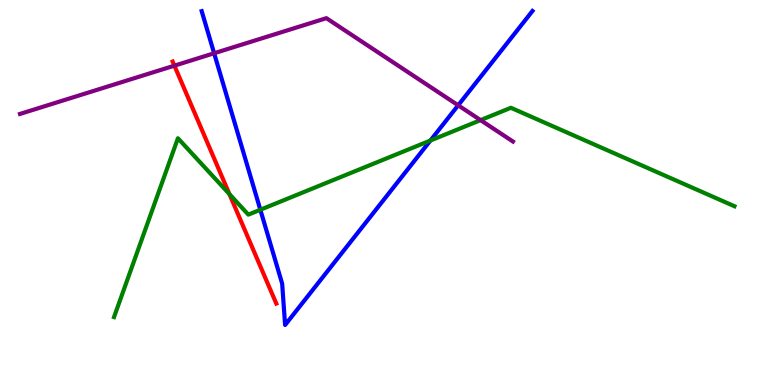[{'lines': ['blue', 'red'], 'intersections': []}, {'lines': ['green', 'red'], 'intersections': [{'x': 2.96, 'y': 4.96}]}, {'lines': ['purple', 'red'], 'intersections': [{'x': 2.25, 'y': 8.29}]}, {'lines': ['blue', 'green'], 'intersections': [{'x': 3.36, 'y': 4.55}, {'x': 5.55, 'y': 6.35}]}, {'lines': ['blue', 'purple'], 'intersections': [{'x': 2.76, 'y': 8.62}, {'x': 5.91, 'y': 7.26}]}, {'lines': ['green', 'purple'], 'intersections': [{'x': 6.2, 'y': 6.88}]}]